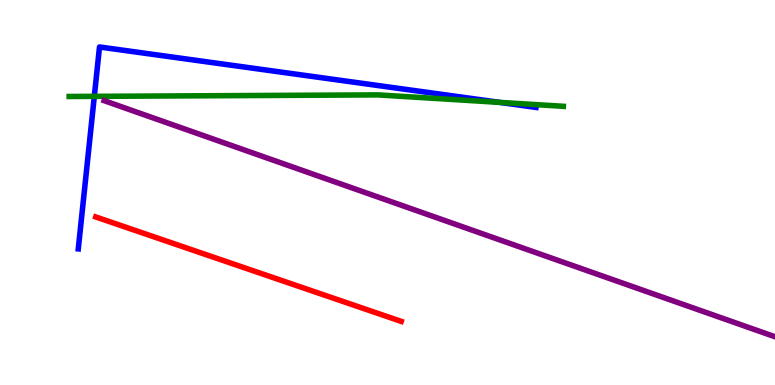[{'lines': ['blue', 'red'], 'intersections': []}, {'lines': ['green', 'red'], 'intersections': []}, {'lines': ['purple', 'red'], 'intersections': []}, {'lines': ['blue', 'green'], 'intersections': [{'x': 1.22, 'y': 7.5}, {'x': 6.45, 'y': 7.34}]}, {'lines': ['blue', 'purple'], 'intersections': []}, {'lines': ['green', 'purple'], 'intersections': []}]